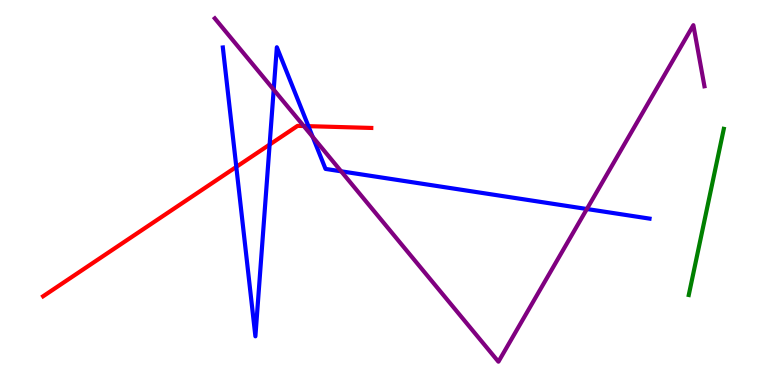[{'lines': ['blue', 'red'], 'intersections': [{'x': 3.05, 'y': 5.66}, {'x': 3.48, 'y': 6.24}, {'x': 3.98, 'y': 6.72}]}, {'lines': ['green', 'red'], 'intersections': []}, {'lines': ['purple', 'red'], 'intersections': [{'x': 3.92, 'y': 6.73}]}, {'lines': ['blue', 'green'], 'intersections': []}, {'lines': ['blue', 'purple'], 'intersections': [{'x': 3.53, 'y': 7.67}, {'x': 4.04, 'y': 6.44}, {'x': 4.4, 'y': 5.55}, {'x': 7.57, 'y': 4.57}]}, {'lines': ['green', 'purple'], 'intersections': []}]